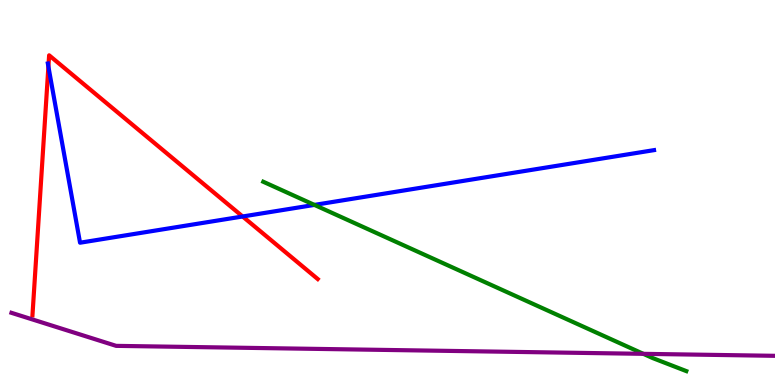[{'lines': ['blue', 'red'], 'intersections': [{'x': 0.625, 'y': 8.27}, {'x': 3.13, 'y': 4.38}]}, {'lines': ['green', 'red'], 'intersections': []}, {'lines': ['purple', 'red'], 'intersections': []}, {'lines': ['blue', 'green'], 'intersections': [{'x': 4.06, 'y': 4.68}]}, {'lines': ['blue', 'purple'], 'intersections': []}, {'lines': ['green', 'purple'], 'intersections': [{'x': 8.3, 'y': 0.81}]}]